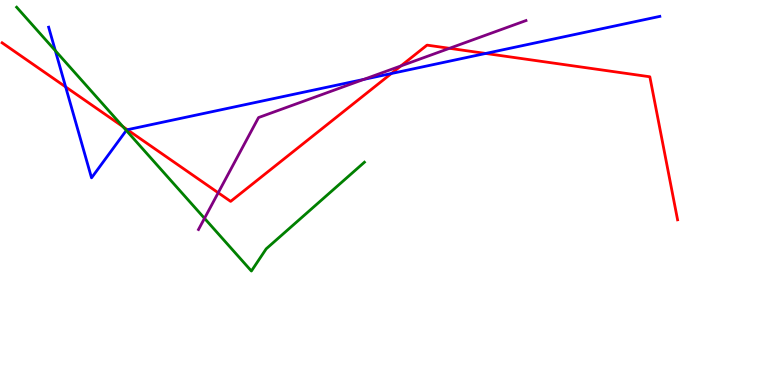[{'lines': ['blue', 'red'], 'intersections': [{'x': 0.847, 'y': 7.74}, {'x': 1.64, 'y': 6.63}, {'x': 5.05, 'y': 8.09}, {'x': 6.27, 'y': 8.61}]}, {'lines': ['green', 'red'], 'intersections': [{'x': 1.59, 'y': 6.71}]}, {'lines': ['purple', 'red'], 'intersections': [{'x': 2.82, 'y': 4.99}, {'x': 5.17, 'y': 8.29}, {'x': 5.8, 'y': 8.75}]}, {'lines': ['blue', 'green'], 'intersections': [{'x': 0.714, 'y': 8.68}, {'x': 1.63, 'y': 6.61}]}, {'lines': ['blue', 'purple'], 'intersections': [{'x': 4.69, 'y': 7.94}]}, {'lines': ['green', 'purple'], 'intersections': [{'x': 2.64, 'y': 4.33}]}]